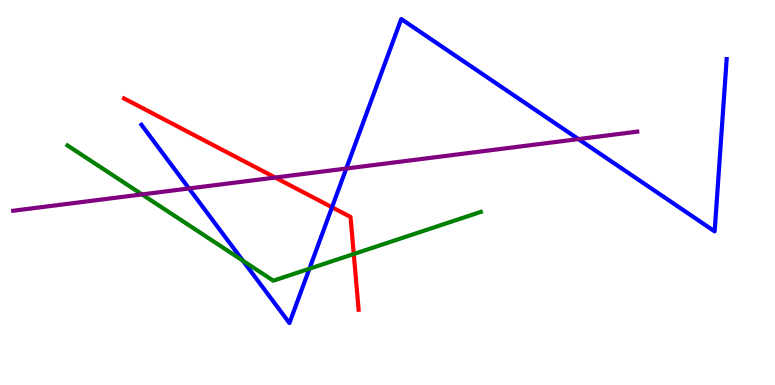[{'lines': ['blue', 'red'], 'intersections': [{'x': 4.28, 'y': 4.62}]}, {'lines': ['green', 'red'], 'intersections': [{'x': 4.56, 'y': 3.4}]}, {'lines': ['purple', 'red'], 'intersections': [{'x': 3.55, 'y': 5.39}]}, {'lines': ['blue', 'green'], 'intersections': [{'x': 3.13, 'y': 3.23}, {'x': 3.99, 'y': 3.02}]}, {'lines': ['blue', 'purple'], 'intersections': [{'x': 2.44, 'y': 5.1}, {'x': 4.47, 'y': 5.62}, {'x': 7.46, 'y': 6.39}]}, {'lines': ['green', 'purple'], 'intersections': [{'x': 1.83, 'y': 4.95}]}]